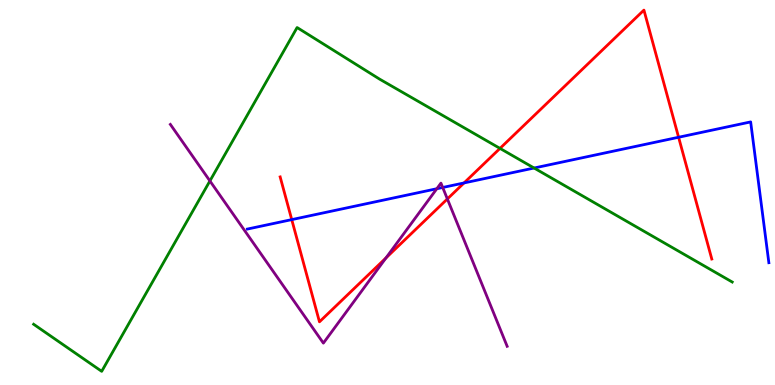[{'lines': ['blue', 'red'], 'intersections': [{'x': 3.76, 'y': 4.3}, {'x': 5.99, 'y': 5.25}, {'x': 8.76, 'y': 6.43}]}, {'lines': ['green', 'red'], 'intersections': [{'x': 6.45, 'y': 6.15}]}, {'lines': ['purple', 'red'], 'intersections': [{'x': 4.98, 'y': 3.3}, {'x': 5.77, 'y': 4.83}]}, {'lines': ['blue', 'green'], 'intersections': [{'x': 6.89, 'y': 5.64}]}, {'lines': ['blue', 'purple'], 'intersections': [{'x': 5.64, 'y': 5.1}, {'x': 5.71, 'y': 5.13}]}, {'lines': ['green', 'purple'], 'intersections': [{'x': 2.71, 'y': 5.3}]}]